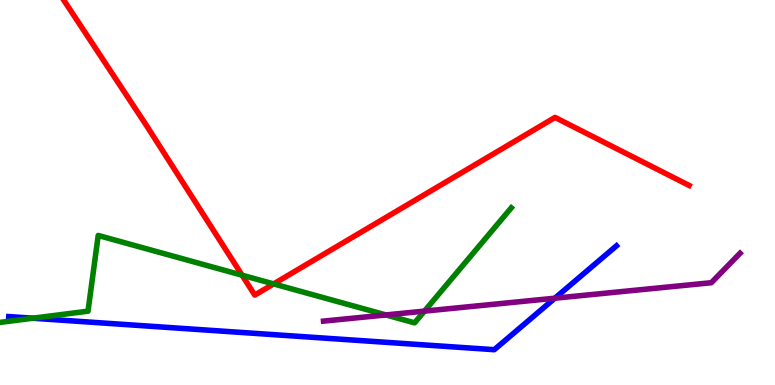[{'lines': ['blue', 'red'], 'intersections': []}, {'lines': ['green', 'red'], 'intersections': [{'x': 3.12, 'y': 2.85}, {'x': 3.53, 'y': 2.63}]}, {'lines': ['purple', 'red'], 'intersections': []}, {'lines': ['blue', 'green'], 'intersections': [{'x': 0.423, 'y': 1.73}]}, {'lines': ['blue', 'purple'], 'intersections': [{'x': 7.16, 'y': 2.25}]}, {'lines': ['green', 'purple'], 'intersections': [{'x': 4.98, 'y': 1.82}, {'x': 5.48, 'y': 1.92}]}]